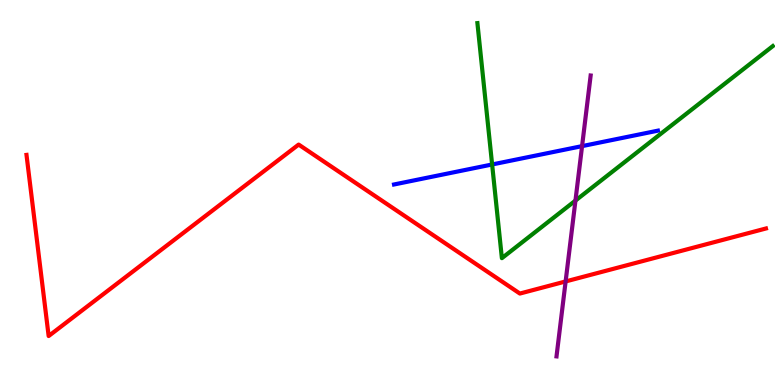[{'lines': ['blue', 'red'], 'intersections': []}, {'lines': ['green', 'red'], 'intersections': []}, {'lines': ['purple', 'red'], 'intersections': [{'x': 7.3, 'y': 2.69}]}, {'lines': ['blue', 'green'], 'intersections': [{'x': 6.35, 'y': 5.73}]}, {'lines': ['blue', 'purple'], 'intersections': [{'x': 7.51, 'y': 6.2}]}, {'lines': ['green', 'purple'], 'intersections': [{'x': 7.43, 'y': 4.79}]}]